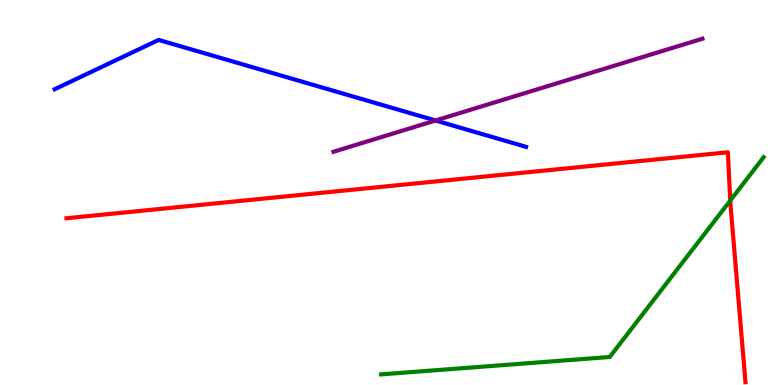[{'lines': ['blue', 'red'], 'intersections': []}, {'lines': ['green', 'red'], 'intersections': [{'x': 9.42, 'y': 4.79}]}, {'lines': ['purple', 'red'], 'intersections': []}, {'lines': ['blue', 'green'], 'intersections': []}, {'lines': ['blue', 'purple'], 'intersections': [{'x': 5.62, 'y': 6.87}]}, {'lines': ['green', 'purple'], 'intersections': []}]